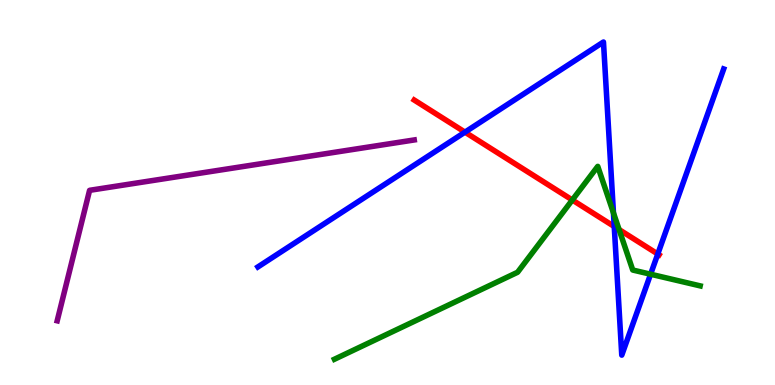[{'lines': ['blue', 'red'], 'intersections': [{'x': 6.0, 'y': 6.57}, {'x': 7.93, 'y': 4.12}, {'x': 8.49, 'y': 3.4}]}, {'lines': ['green', 'red'], 'intersections': [{'x': 7.38, 'y': 4.81}, {'x': 7.99, 'y': 4.04}]}, {'lines': ['purple', 'red'], 'intersections': []}, {'lines': ['blue', 'green'], 'intersections': [{'x': 7.92, 'y': 4.47}, {'x': 8.39, 'y': 2.88}]}, {'lines': ['blue', 'purple'], 'intersections': []}, {'lines': ['green', 'purple'], 'intersections': []}]